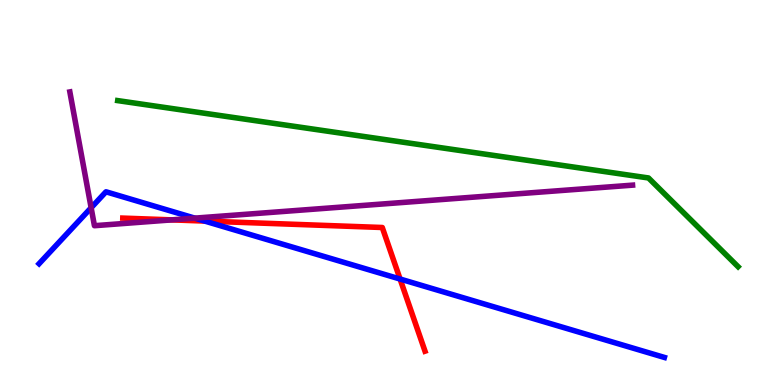[{'lines': ['blue', 'red'], 'intersections': [{'x': 2.64, 'y': 4.26}, {'x': 5.16, 'y': 2.75}]}, {'lines': ['green', 'red'], 'intersections': []}, {'lines': ['purple', 'red'], 'intersections': [{'x': 2.22, 'y': 4.29}]}, {'lines': ['blue', 'green'], 'intersections': []}, {'lines': ['blue', 'purple'], 'intersections': [{'x': 1.18, 'y': 4.6}, {'x': 2.51, 'y': 4.33}]}, {'lines': ['green', 'purple'], 'intersections': []}]